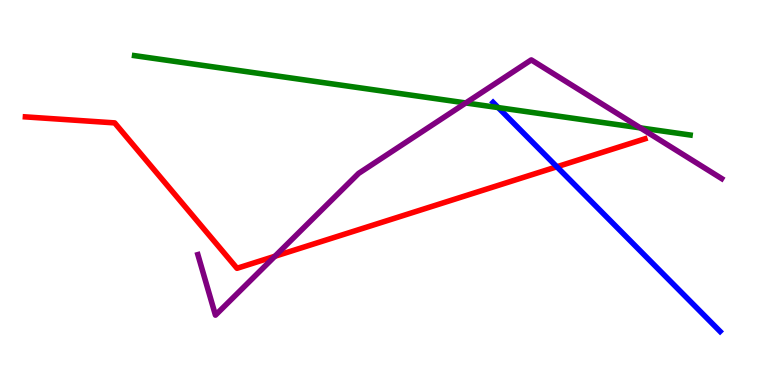[{'lines': ['blue', 'red'], 'intersections': [{'x': 7.19, 'y': 5.67}]}, {'lines': ['green', 'red'], 'intersections': []}, {'lines': ['purple', 'red'], 'intersections': [{'x': 3.55, 'y': 3.34}]}, {'lines': ['blue', 'green'], 'intersections': [{'x': 6.43, 'y': 7.21}]}, {'lines': ['blue', 'purple'], 'intersections': []}, {'lines': ['green', 'purple'], 'intersections': [{'x': 6.01, 'y': 7.33}, {'x': 8.26, 'y': 6.68}]}]